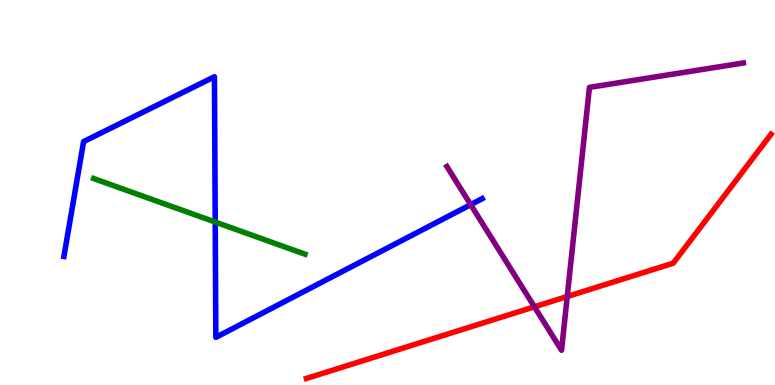[{'lines': ['blue', 'red'], 'intersections': []}, {'lines': ['green', 'red'], 'intersections': []}, {'lines': ['purple', 'red'], 'intersections': [{'x': 6.9, 'y': 2.03}, {'x': 7.32, 'y': 2.3}]}, {'lines': ['blue', 'green'], 'intersections': [{'x': 2.78, 'y': 4.23}]}, {'lines': ['blue', 'purple'], 'intersections': [{'x': 6.07, 'y': 4.68}]}, {'lines': ['green', 'purple'], 'intersections': []}]